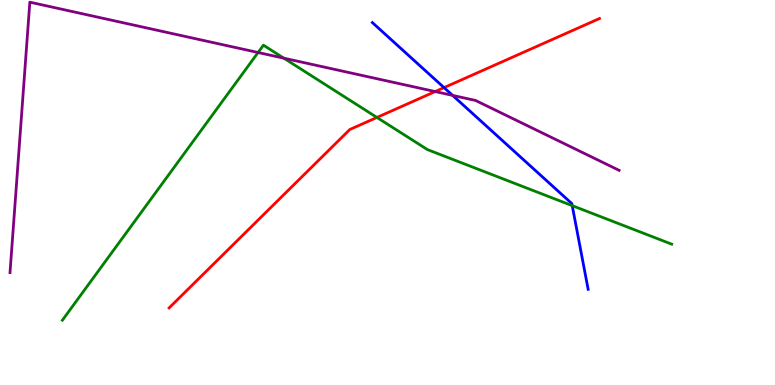[{'lines': ['blue', 'red'], 'intersections': [{'x': 5.73, 'y': 7.72}]}, {'lines': ['green', 'red'], 'intersections': [{'x': 4.86, 'y': 6.95}]}, {'lines': ['purple', 'red'], 'intersections': [{'x': 5.62, 'y': 7.62}]}, {'lines': ['blue', 'green'], 'intersections': [{'x': 7.38, 'y': 4.66}]}, {'lines': ['blue', 'purple'], 'intersections': [{'x': 5.84, 'y': 7.52}]}, {'lines': ['green', 'purple'], 'intersections': [{'x': 3.33, 'y': 8.64}, {'x': 3.66, 'y': 8.49}]}]